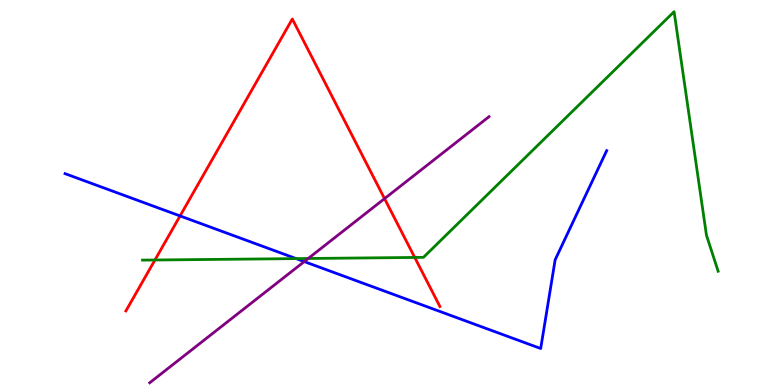[{'lines': ['blue', 'red'], 'intersections': [{'x': 2.32, 'y': 4.39}]}, {'lines': ['green', 'red'], 'intersections': [{'x': 2.0, 'y': 3.25}, {'x': 5.35, 'y': 3.31}]}, {'lines': ['purple', 'red'], 'intersections': [{'x': 4.96, 'y': 4.84}]}, {'lines': ['blue', 'green'], 'intersections': [{'x': 3.82, 'y': 3.28}]}, {'lines': ['blue', 'purple'], 'intersections': [{'x': 3.93, 'y': 3.21}]}, {'lines': ['green', 'purple'], 'intersections': [{'x': 3.98, 'y': 3.29}]}]